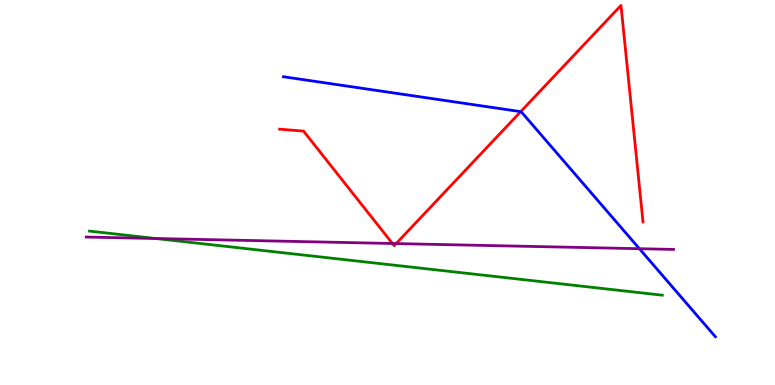[{'lines': ['blue', 'red'], 'intersections': [{'x': 6.72, 'y': 7.1}]}, {'lines': ['green', 'red'], 'intersections': []}, {'lines': ['purple', 'red'], 'intersections': [{'x': 5.06, 'y': 3.68}, {'x': 5.11, 'y': 3.67}]}, {'lines': ['blue', 'green'], 'intersections': []}, {'lines': ['blue', 'purple'], 'intersections': [{'x': 8.25, 'y': 3.54}]}, {'lines': ['green', 'purple'], 'intersections': [{'x': 2.01, 'y': 3.8}]}]